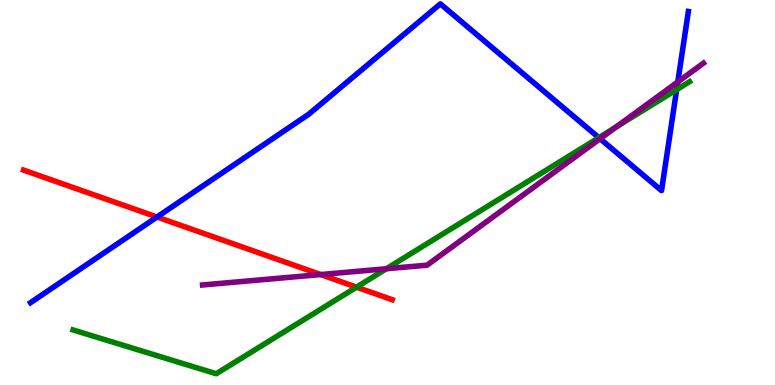[{'lines': ['blue', 'red'], 'intersections': [{'x': 2.03, 'y': 4.36}]}, {'lines': ['green', 'red'], 'intersections': [{'x': 4.6, 'y': 2.54}]}, {'lines': ['purple', 'red'], 'intersections': [{'x': 4.14, 'y': 2.87}]}, {'lines': ['blue', 'green'], 'intersections': [{'x': 7.73, 'y': 6.42}, {'x': 8.73, 'y': 7.67}]}, {'lines': ['blue', 'purple'], 'intersections': [{'x': 7.74, 'y': 6.4}, {'x': 8.75, 'y': 7.87}]}, {'lines': ['green', 'purple'], 'intersections': [{'x': 4.99, 'y': 3.02}, {'x': 7.95, 'y': 6.7}]}]